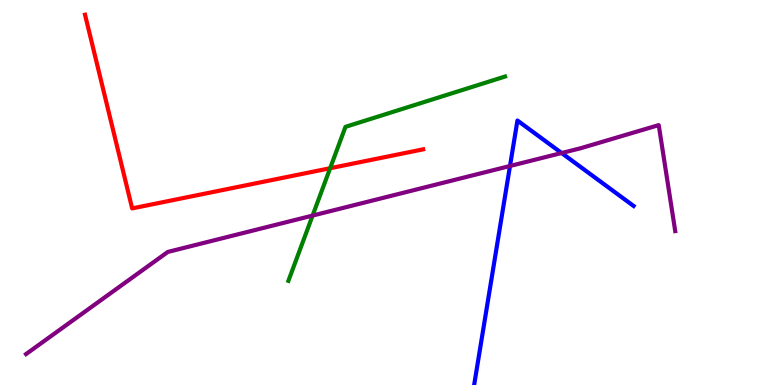[{'lines': ['blue', 'red'], 'intersections': []}, {'lines': ['green', 'red'], 'intersections': [{'x': 4.26, 'y': 5.63}]}, {'lines': ['purple', 'red'], 'intersections': []}, {'lines': ['blue', 'green'], 'intersections': []}, {'lines': ['blue', 'purple'], 'intersections': [{'x': 6.58, 'y': 5.69}, {'x': 7.25, 'y': 6.03}]}, {'lines': ['green', 'purple'], 'intersections': [{'x': 4.03, 'y': 4.4}]}]